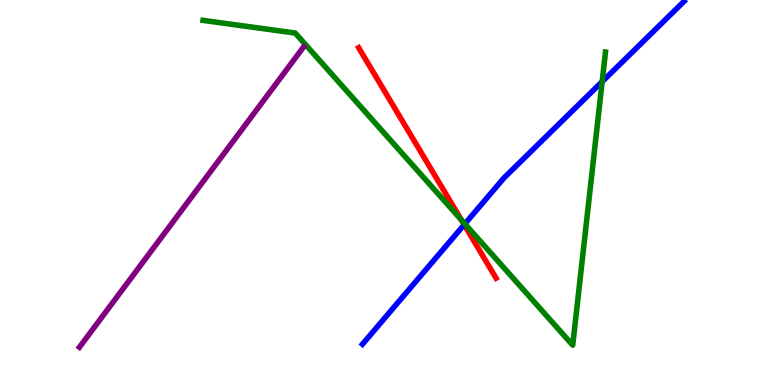[{'lines': ['blue', 'red'], 'intersections': [{'x': 5.99, 'y': 4.16}]}, {'lines': ['green', 'red'], 'intersections': [{'x': 5.95, 'y': 4.29}]}, {'lines': ['purple', 'red'], 'intersections': []}, {'lines': ['blue', 'green'], 'intersections': [{'x': 6.0, 'y': 4.18}, {'x': 7.77, 'y': 7.88}]}, {'lines': ['blue', 'purple'], 'intersections': []}, {'lines': ['green', 'purple'], 'intersections': []}]